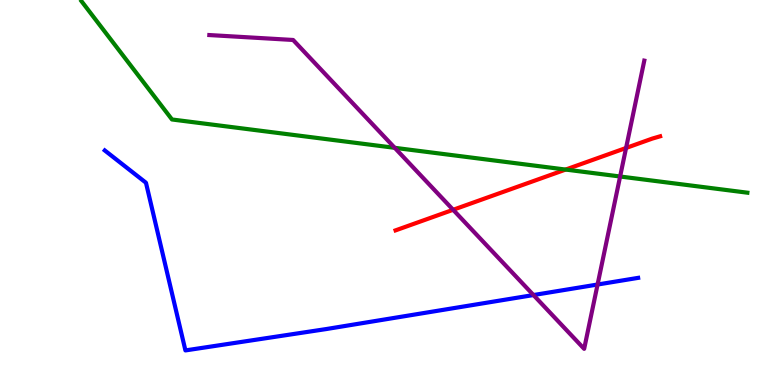[{'lines': ['blue', 'red'], 'intersections': []}, {'lines': ['green', 'red'], 'intersections': [{'x': 7.3, 'y': 5.6}]}, {'lines': ['purple', 'red'], 'intersections': [{'x': 5.85, 'y': 4.55}, {'x': 8.08, 'y': 6.16}]}, {'lines': ['blue', 'green'], 'intersections': []}, {'lines': ['blue', 'purple'], 'intersections': [{'x': 6.88, 'y': 2.34}, {'x': 7.71, 'y': 2.61}]}, {'lines': ['green', 'purple'], 'intersections': [{'x': 5.09, 'y': 6.16}, {'x': 8.0, 'y': 5.42}]}]